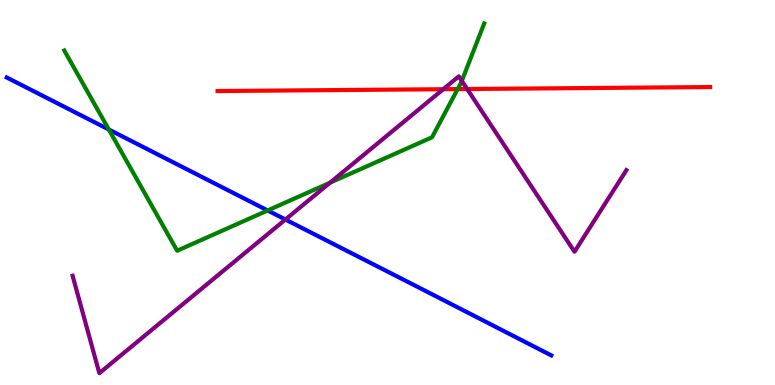[{'lines': ['blue', 'red'], 'intersections': []}, {'lines': ['green', 'red'], 'intersections': [{'x': 5.91, 'y': 7.69}]}, {'lines': ['purple', 'red'], 'intersections': [{'x': 5.72, 'y': 7.68}, {'x': 6.03, 'y': 7.69}]}, {'lines': ['blue', 'green'], 'intersections': [{'x': 1.4, 'y': 6.64}, {'x': 3.45, 'y': 4.53}]}, {'lines': ['blue', 'purple'], 'intersections': [{'x': 3.68, 'y': 4.3}]}, {'lines': ['green', 'purple'], 'intersections': [{'x': 4.26, 'y': 5.25}, {'x': 5.96, 'y': 7.9}]}]